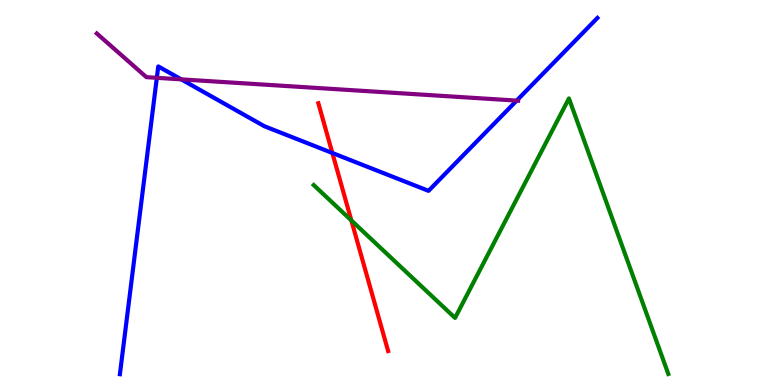[{'lines': ['blue', 'red'], 'intersections': [{'x': 4.29, 'y': 6.03}]}, {'lines': ['green', 'red'], 'intersections': [{'x': 4.53, 'y': 4.27}]}, {'lines': ['purple', 'red'], 'intersections': []}, {'lines': ['blue', 'green'], 'intersections': []}, {'lines': ['blue', 'purple'], 'intersections': [{'x': 2.02, 'y': 7.98}, {'x': 2.34, 'y': 7.94}, {'x': 6.67, 'y': 7.39}]}, {'lines': ['green', 'purple'], 'intersections': []}]